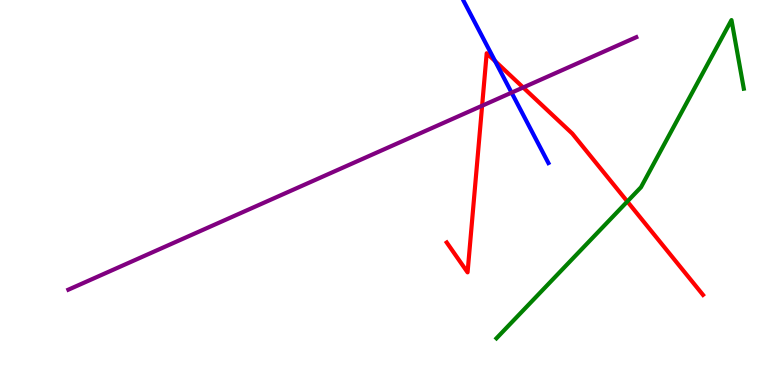[{'lines': ['blue', 'red'], 'intersections': [{'x': 6.39, 'y': 8.41}]}, {'lines': ['green', 'red'], 'intersections': [{'x': 8.09, 'y': 4.77}]}, {'lines': ['purple', 'red'], 'intersections': [{'x': 6.22, 'y': 7.25}, {'x': 6.75, 'y': 7.73}]}, {'lines': ['blue', 'green'], 'intersections': []}, {'lines': ['blue', 'purple'], 'intersections': [{'x': 6.6, 'y': 7.59}]}, {'lines': ['green', 'purple'], 'intersections': []}]